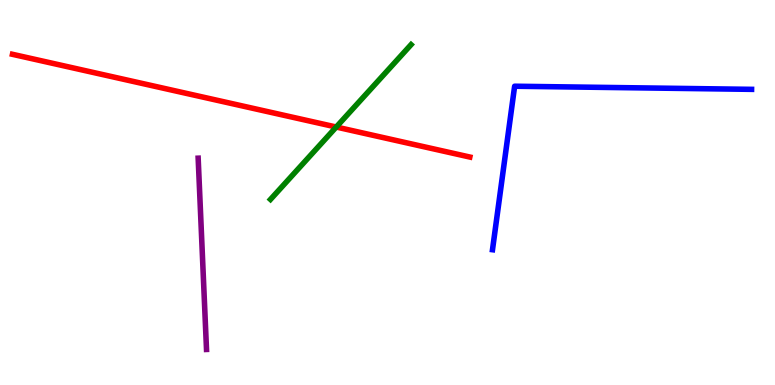[{'lines': ['blue', 'red'], 'intersections': []}, {'lines': ['green', 'red'], 'intersections': [{'x': 4.34, 'y': 6.7}]}, {'lines': ['purple', 'red'], 'intersections': []}, {'lines': ['blue', 'green'], 'intersections': []}, {'lines': ['blue', 'purple'], 'intersections': []}, {'lines': ['green', 'purple'], 'intersections': []}]